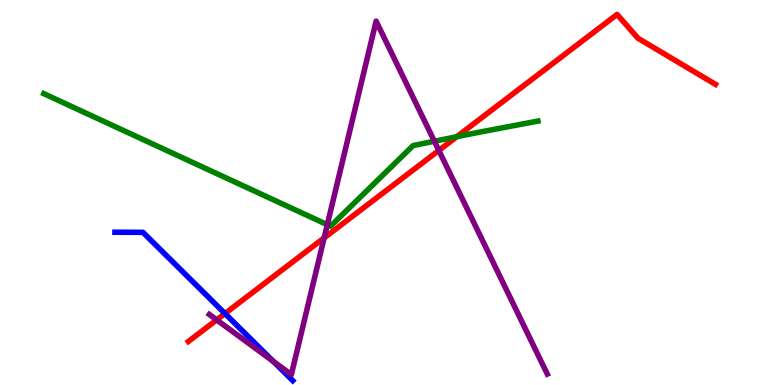[{'lines': ['blue', 'red'], 'intersections': [{'x': 2.9, 'y': 1.86}]}, {'lines': ['green', 'red'], 'intersections': [{'x': 5.89, 'y': 6.45}]}, {'lines': ['purple', 'red'], 'intersections': [{'x': 2.8, 'y': 1.69}, {'x': 4.18, 'y': 3.82}, {'x': 5.66, 'y': 6.09}]}, {'lines': ['blue', 'green'], 'intersections': []}, {'lines': ['blue', 'purple'], 'intersections': [{'x': 3.53, 'y': 0.613}]}, {'lines': ['green', 'purple'], 'intersections': [{'x': 4.22, 'y': 4.16}, {'x': 5.6, 'y': 6.33}]}]